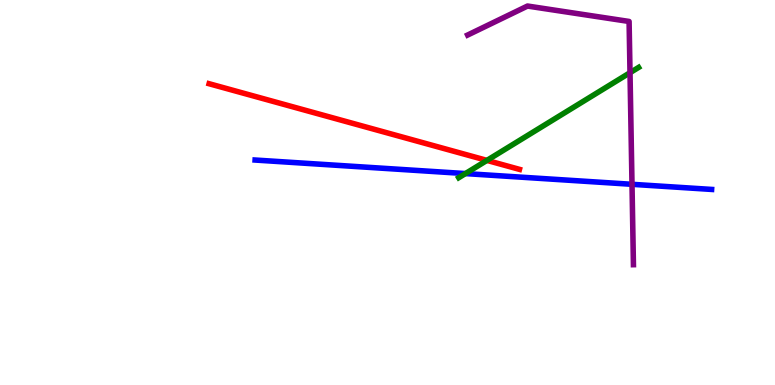[{'lines': ['blue', 'red'], 'intersections': []}, {'lines': ['green', 'red'], 'intersections': [{'x': 6.28, 'y': 5.83}]}, {'lines': ['purple', 'red'], 'intersections': []}, {'lines': ['blue', 'green'], 'intersections': [{'x': 6.01, 'y': 5.49}]}, {'lines': ['blue', 'purple'], 'intersections': [{'x': 8.15, 'y': 5.21}]}, {'lines': ['green', 'purple'], 'intersections': [{'x': 8.13, 'y': 8.11}]}]